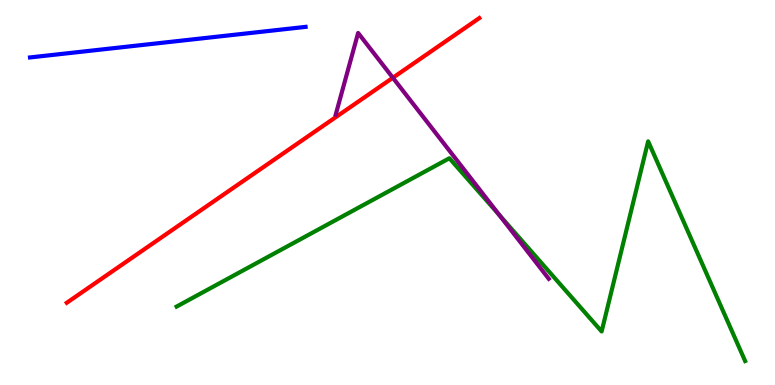[{'lines': ['blue', 'red'], 'intersections': []}, {'lines': ['green', 'red'], 'intersections': []}, {'lines': ['purple', 'red'], 'intersections': [{'x': 5.07, 'y': 7.98}]}, {'lines': ['blue', 'green'], 'intersections': []}, {'lines': ['blue', 'purple'], 'intersections': []}, {'lines': ['green', 'purple'], 'intersections': [{'x': 6.44, 'y': 4.41}]}]